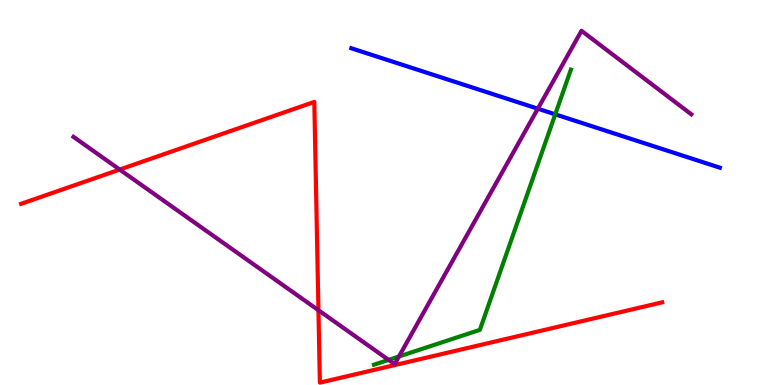[{'lines': ['blue', 'red'], 'intersections': []}, {'lines': ['green', 'red'], 'intersections': []}, {'lines': ['purple', 'red'], 'intersections': [{'x': 1.54, 'y': 5.6}, {'x': 4.11, 'y': 1.94}]}, {'lines': ['blue', 'green'], 'intersections': [{'x': 7.16, 'y': 7.03}]}, {'lines': ['blue', 'purple'], 'intersections': [{'x': 6.94, 'y': 7.18}]}, {'lines': ['green', 'purple'], 'intersections': [{'x': 5.01, 'y': 0.652}, {'x': 5.15, 'y': 0.74}]}]